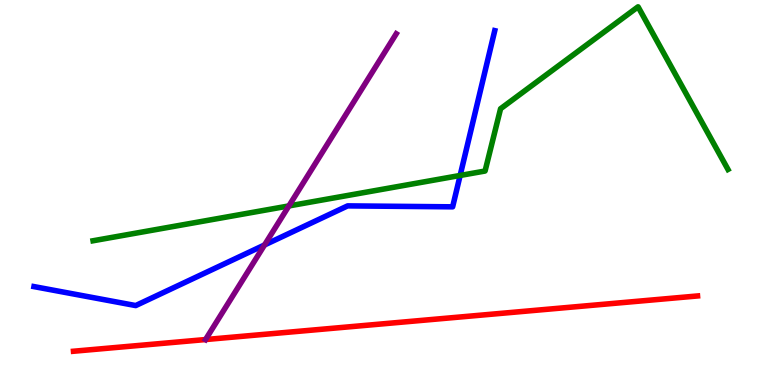[{'lines': ['blue', 'red'], 'intersections': []}, {'lines': ['green', 'red'], 'intersections': []}, {'lines': ['purple', 'red'], 'intersections': [{'x': 2.65, 'y': 1.18}]}, {'lines': ['blue', 'green'], 'intersections': [{'x': 5.94, 'y': 5.44}]}, {'lines': ['blue', 'purple'], 'intersections': [{'x': 3.41, 'y': 3.64}]}, {'lines': ['green', 'purple'], 'intersections': [{'x': 3.73, 'y': 4.65}]}]